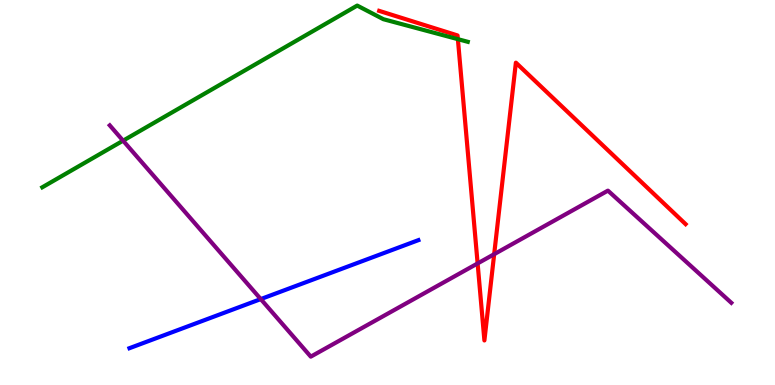[{'lines': ['blue', 'red'], 'intersections': []}, {'lines': ['green', 'red'], 'intersections': [{'x': 5.91, 'y': 8.98}]}, {'lines': ['purple', 'red'], 'intersections': [{'x': 6.16, 'y': 3.16}, {'x': 6.38, 'y': 3.4}]}, {'lines': ['blue', 'green'], 'intersections': []}, {'lines': ['blue', 'purple'], 'intersections': [{'x': 3.36, 'y': 2.23}]}, {'lines': ['green', 'purple'], 'intersections': [{'x': 1.59, 'y': 6.35}]}]